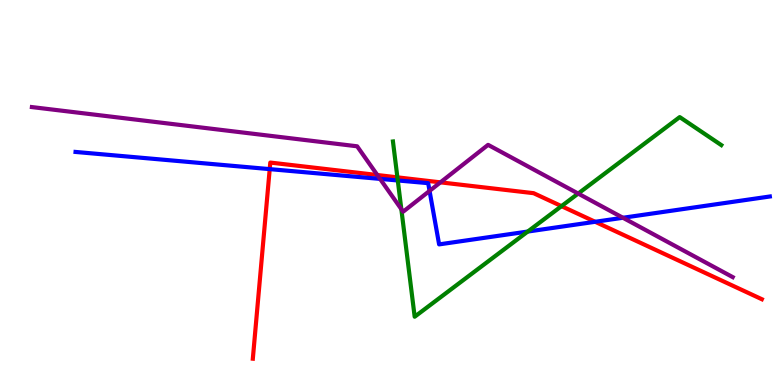[{'lines': ['blue', 'red'], 'intersections': [{'x': 3.48, 'y': 5.61}, {'x': 7.68, 'y': 4.24}]}, {'lines': ['green', 'red'], 'intersections': [{'x': 5.13, 'y': 5.39}, {'x': 7.25, 'y': 4.65}]}, {'lines': ['purple', 'red'], 'intersections': [{'x': 4.87, 'y': 5.45}, {'x': 5.68, 'y': 5.26}]}, {'lines': ['blue', 'green'], 'intersections': [{'x': 5.13, 'y': 5.31}, {'x': 6.81, 'y': 3.99}]}, {'lines': ['blue', 'purple'], 'intersections': [{'x': 4.9, 'y': 5.35}, {'x': 5.54, 'y': 5.04}, {'x': 8.04, 'y': 4.34}]}, {'lines': ['green', 'purple'], 'intersections': [{'x': 5.18, 'y': 4.57}, {'x': 7.46, 'y': 4.97}]}]